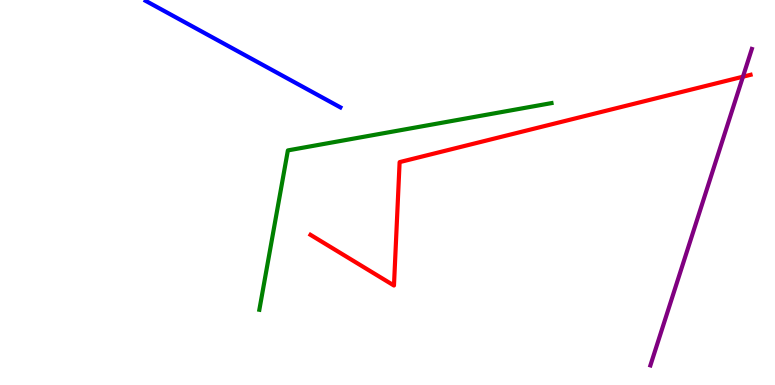[{'lines': ['blue', 'red'], 'intersections': []}, {'lines': ['green', 'red'], 'intersections': []}, {'lines': ['purple', 'red'], 'intersections': [{'x': 9.59, 'y': 8.01}]}, {'lines': ['blue', 'green'], 'intersections': []}, {'lines': ['blue', 'purple'], 'intersections': []}, {'lines': ['green', 'purple'], 'intersections': []}]